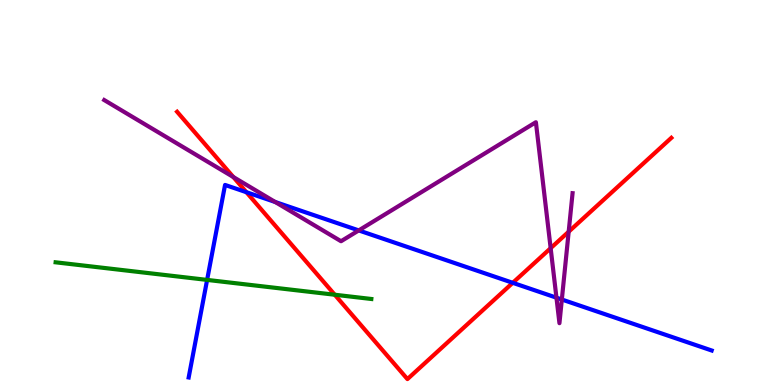[{'lines': ['blue', 'red'], 'intersections': [{'x': 3.18, 'y': 5.01}, {'x': 6.62, 'y': 2.65}]}, {'lines': ['green', 'red'], 'intersections': [{'x': 4.32, 'y': 2.34}]}, {'lines': ['purple', 'red'], 'intersections': [{'x': 3.01, 'y': 5.4}, {'x': 7.11, 'y': 3.55}, {'x': 7.34, 'y': 3.98}]}, {'lines': ['blue', 'green'], 'intersections': [{'x': 2.67, 'y': 2.73}]}, {'lines': ['blue', 'purple'], 'intersections': [{'x': 3.55, 'y': 4.75}, {'x': 4.63, 'y': 4.02}, {'x': 7.18, 'y': 2.27}, {'x': 7.25, 'y': 2.22}]}, {'lines': ['green', 'purple'], 'intersections': []}]